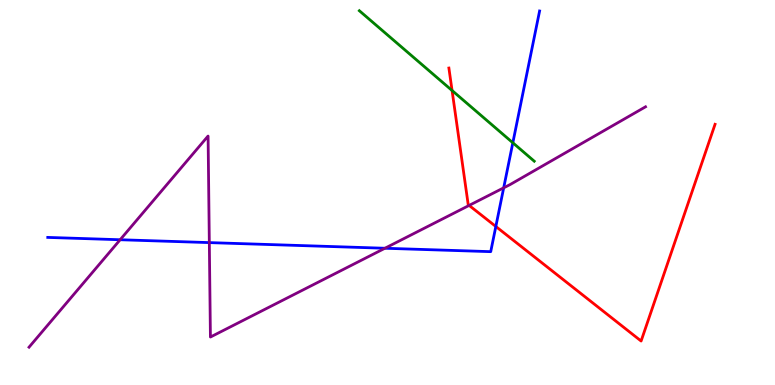[{'lines': ['blue', 'red'], 'intersections': [{'x': 6.4, 'y': 4.12}]}, {'lines': ['green', 'red'], 'intersections': [{'x': 5.83, 'y': 7.65}]}, {'lines': ['purple', 'red'], 'intersections': [{'x': 6.05, 'y': 4.66}]}, {'lines': ['blue', 'green'], 'intersections': [{'x': 6.62, 'y': 6.29}]}, {'lines': ['blue', 'purple'], 'intersections': [{'x': 1.55, 'y': 3.77}, {'x': 2.7, 'y': 3.7}, {'x': 4.97, 'y': 3.55}, {'x': 6.5, 'y': 5.12}]}, {'lines': ['green', 'purple'], 'intersections': []}]